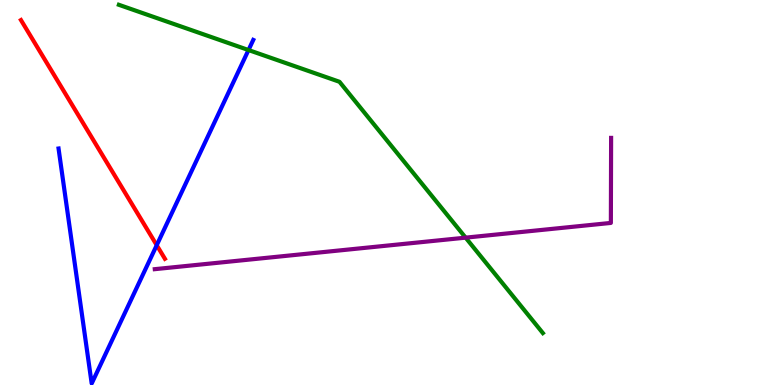[{'lines': ['blue', 'red'], 'intersections': [{'x': 2.02, 'y': 3.63}]}, {'lines': ['green', 'red'], 'intersections': []}, {'lines': ['purple', 'red'], 'intersections': []}, {'lines': ['blue', 'green'], 'intersections': [{'x': 3.21, 'y': 8.7}]}, {'lines': ['blue', 'purple'], 'intersections': []}, {'lines': ['green', 'purple'], 'intersections': [{'x': 6.01, 'y': 3.83}]}]